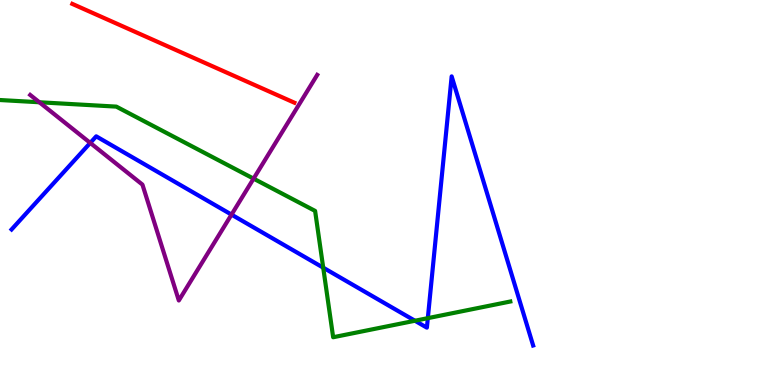[{'lines': ['blue', 'red'], 'intersections': []}, {'lines': ['green', 'red'], 'intersections': []}, {'lines': ['purple', 'red'], 'intersections': []}, {'lines': ['blue', 'green'], 'intersections': [{'x': 4.17, 'y': 3.05}, {'x': 5.35, 'y': 1.67}, {'x': 5.52, 'y': 1.74}]}, {'lines': ['blue', 'purple'], 'intersections': [{'x': 1.16, 'y': 6.29}, {'x': 2.99, 'y': 4.43}]}, {'lines': ['green', 'purple'], 'intersections': [{'x': 0.508, 'y': 7.34}, {'x': 3.27, 'y': 5.36}]}]